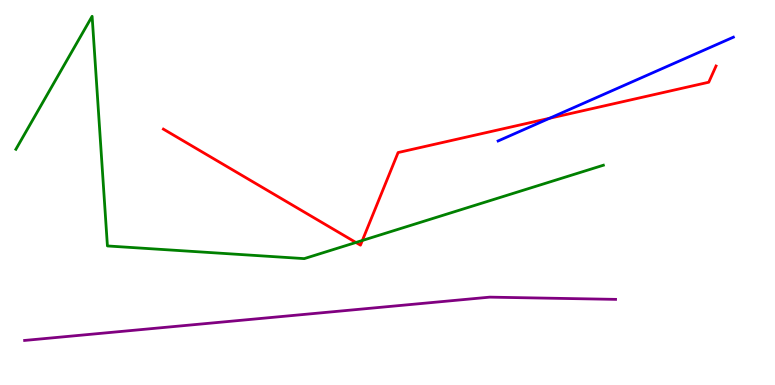[{'lines': ['blue', 'red'], 'intersections': [{'x': 7.09, 'y': 6.93}]}, {'lines': ['green', 'red'], 'intersections': [{'x': 4.59, 'y': 3.7}, {'x': 4.68, 'y': 3.75}]}, {'lines': ['purple', 'red'], 'intersections': []}, {'lines': ['blue', 'green'], 'intersections': []}, {'lines': ['blue', 'purple'], 'intersections': []}, {'lines': ['green', 'purple'], 'intersections': []}]